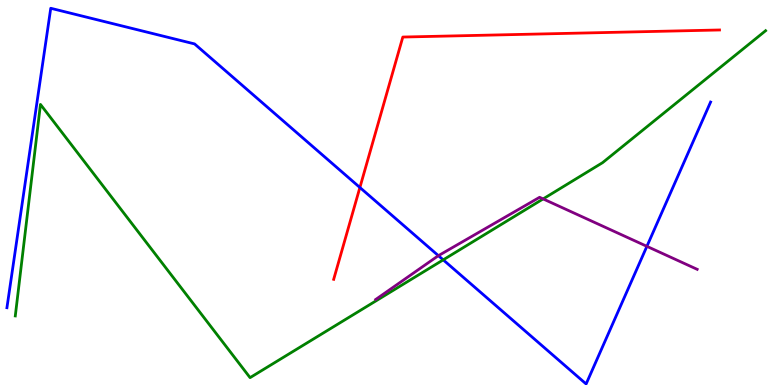[{'lines': ['blue', 'red'], 'intersections': [{'x': 4.64, 'y': 5.13}]}, {'lines': ['green', 'red'], 'intersections': []}, {'lines': ['purple', 'red'], 'intersections': []}, {'lines': ['blue', 'green'], 'intersections': [{'x': 5.72, 'y': 3.25}]}, {'lines': ['blue', 'purple'], 'intersections': [{'x': 5.66, 'y': 3.36}, {'x': 8.35, 'y': 3.6}]}, {'lines': ['green', 'purple'], 'intersections': [{'x': 7.01, 'y': 4.83}]}]